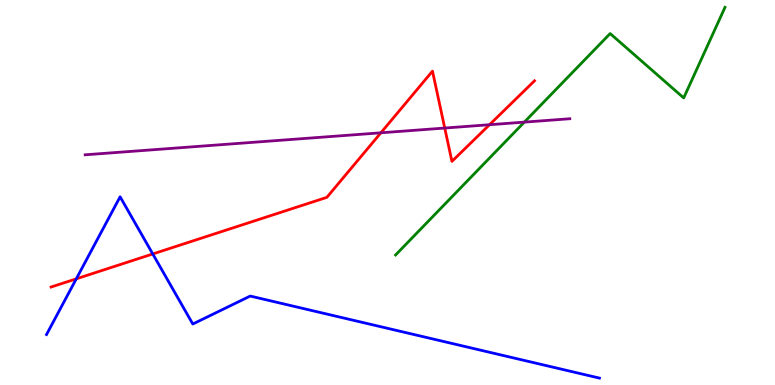[{'lines': ['blue', 'red'], 'intersections': [{'x': 0.984, 'y': 2.76}, {'x': 1.97, 'y': 3.4}]}, {'lines': ['green', 'red'], 'intersections': []}, {'lines': ['purple', 'red'], 'intersections': [{'x': 4.91, 'y': 6.55}, {'x': 5.74, 'y': 6.67}, {'x': 6.32, 'y': 6.76}]}, {'lines': ['blue', 'green'], 'intersections': []}, {'lines': ['blue', 'purple'], 'intersections': []}, {'lines': ['green', 'purple'], 'intersections': [{'x': 6.77, 'y': 6.83}]}]